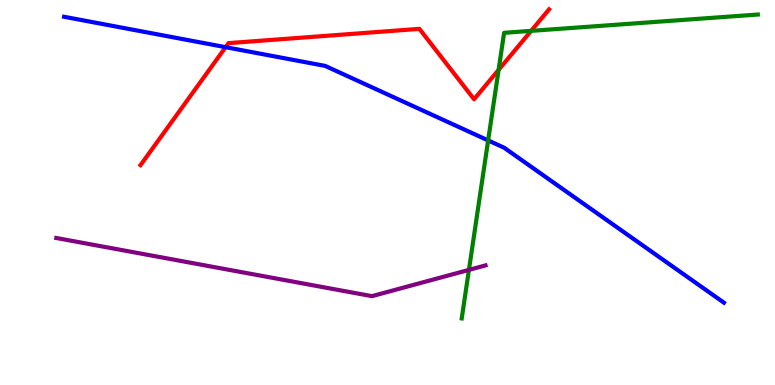[{'lines': ['blue', 'red'], 'intersections': [{'x': 2.91, 'y': 8.77}]}, {'lines': ['green', 'red'], 'intersections': [{'x': 6.43, 'y': 8.19}, {'x': 6.85, 'y': 9.2}]}, {'lines': ['purple', 'red'], 'intersections': []}, {'lines': ['blue', 'green'], 'intersections': [{'x': 6.3, 'y': 6.35}]}, {'lines': ['blue', 'purple'], 'intersections': []}, {'lines': ['green', 'purple'], 'intersections': [{'x': 6.05, 'y': 2.99}]}]